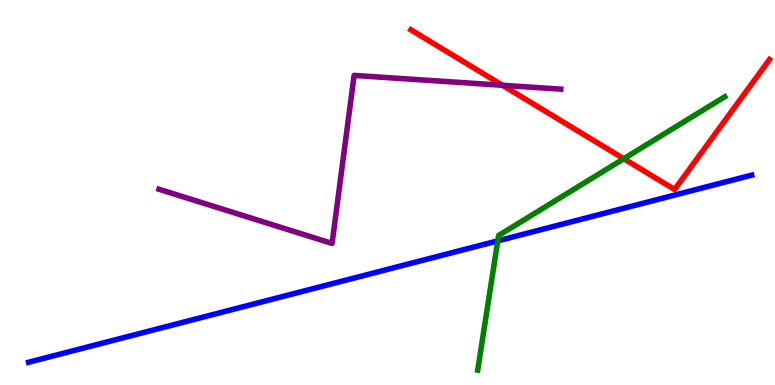[{'lines': ['blue', 'red'], 'intersections': []}, {'lines': ['green', 'red'], 'intersections': [{'x': 8.05, 'y': 5.88}]}, {'lines': ['purple', 'red'], 'intersections': [{'x': 6.48, 'y': 7.79}]}, {'lines': ['blue', 'green'], 'intersections': [{'x': 6.42, 'y': 3.74}]}, {'lines': ['blue', 'purple'], 'intersections': []}, {'lines': ['green', 'purple'], 'intersections': []}]